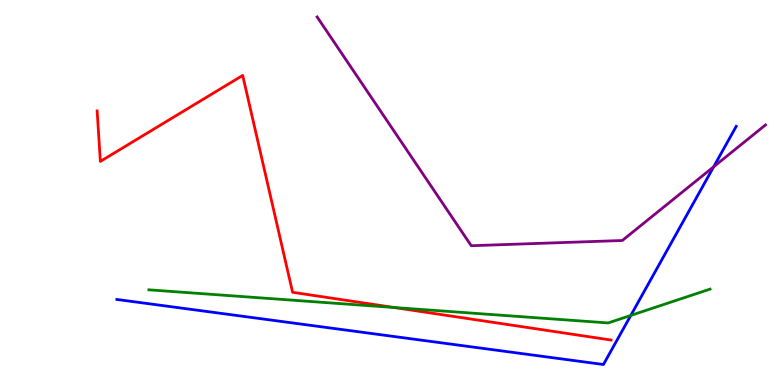[{'lines': ['blue', 'red'], 'intersections': []}, {'lines': ['green', 'red'], 'intersections': [{'x': 5.08, 'y': 2.01}]}, {'lines': ['purple', 'red'], 'intersections': []}, {'lines': ['blue', 'green'], 'intersections': [{'x': 8.14, 'y': 1.81}]}, {'lines': ['blue', 'purple'], 'intersections': [{'x': 9.21, 'y': 5.67}]}, {'lines': ['green', 'purple'], 'intersections': []}]